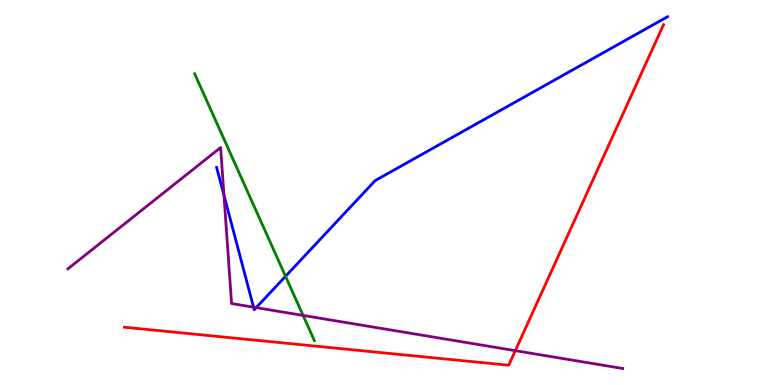[{'lines': ['blue', 'red'], 'intersections': []}, {'lines': ['green', 'red'], 'intersections': []}, {'lines': ['purple', 'red'], 'intersections': [{'x': 6.65, 'y': 0.892}]}, {'lines': ['blue', 'green'], 'intersections': [{'x': 3.68, 'y': 2.82}]}, {'lines': ['blue', 'purple'], 'intersections': [{'x': 2.89, 'y': 4.93}, {'x': 3.27, 'y': 2.02}, {'x': 3.31, 'y': 2.01}]}, {'lines': ['green', 'purple'], 'intersections': [{'x': 3.91, 'y': 1.81}]}]